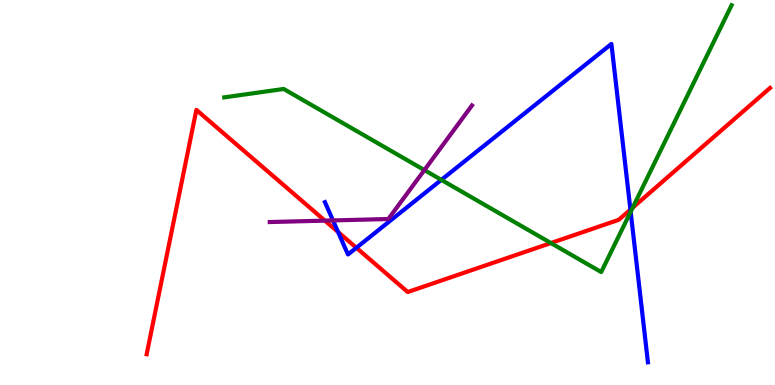[{'lines': ['blue', 'red'], 'intersections': [{'x': 4.36, 'y': 3.97}, {'x': 4.6, 'y': 3.56}, {'x': 8.13, 'y': 4.56}]}, {'lines': ['green', 'red'], 'intersections': [{'x': 7.11, 'y': 3.69}, {'x': 8.16, 'y': 4.61}]}, {'lines': ['purple', 'red'], 'intersections': [{'x': 4.19, 'y': 4.27}]}, {'lines': ['blue', 'green'], 'intersections': [{'x': 5.69, 'y': 5.33}, {'x': 8.14, 'y': 4.5}]}, {'lines': ['blue', 'purple'], 'intersections': [{'x': 4.3, 'y': 4.27}]}, {'lines': ['green', 'purple'], 'intersections': [{'x': 5.48, 'y': 5.58}]}]